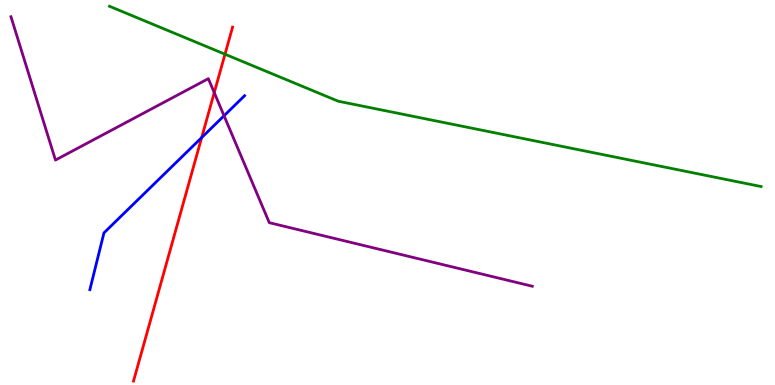[{'lines': ['blue', 'red'], 'intersections': [{'x': 2.6, 'y': 6.43}]}, {'lines': ['green', 'red'], 'intersections': [{'x': 2.9, 'y': 8.59}]}, {'lines': ['purple', 'red'], 'intersections': [{'x': 2.76, 'y': 7.59}]}, {'lines': ['blue', 'green'], 'intersections': []}, {'lines': ['blue', 'purple'], 'intersections': [{'x': 2.89, 'y': 6.99}]}, {'lines': ['green', 'purple'], 'intersections': []}]